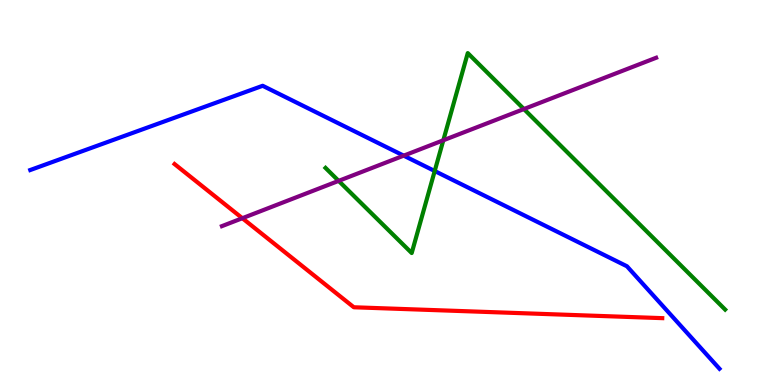[{'lines': ['blue', 'red'], 'intersections': []}, {'lines': ['green', 'red'], 'intersections': []}, {'lines': ['purple', 'red'], 'intersections': [{'x': 3.13, 'y': 4.33}]}, {'lines': ['blue', 'green'], 'intersections': [{'x': 5.61, 'y': 5.56}]}, {'lines': ['blue', 'purple'], 'intersections': [{'x': 5.21, 'y': 5.96}]}, {'lines': ['green', 'purple'], 'intersections': [{'x': 4.37, 'y': 5.3}, {'x': 5.72, 'y': 6.36}, {'x': 6.76, 'y': 7.17}]}]